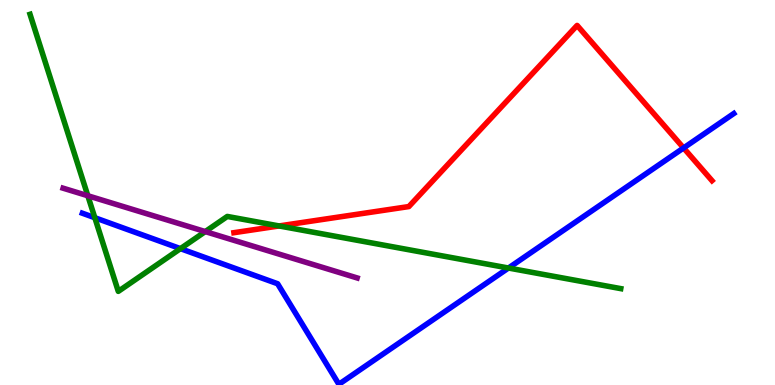[{'lines': ['blue', 'red'], 'intersections': [{'x': 8.82, 'y': 6.16}]}, {'lines': ['green', 'red'], 'intersections': [{'x': 3.6, 'y': 4.13}]}, {'lines': ['purple', 'red'], 'intersections': []}, {'lines': ['blue', 'green'], 'intersections': [{'x': 1.22, 'y': 4.34}, {'x': 2.33, 'y': 3.54}, {'x': 6.56, 'y': 3.04}]}, {'lines': ['blue', 'purple'], 'intersections': []}, {'lines': ['green', 'purple'], 'intersections': [{'x': 1.13, 'y': 4.92}, {'x': 2.65, 'y': 3.98}]}]